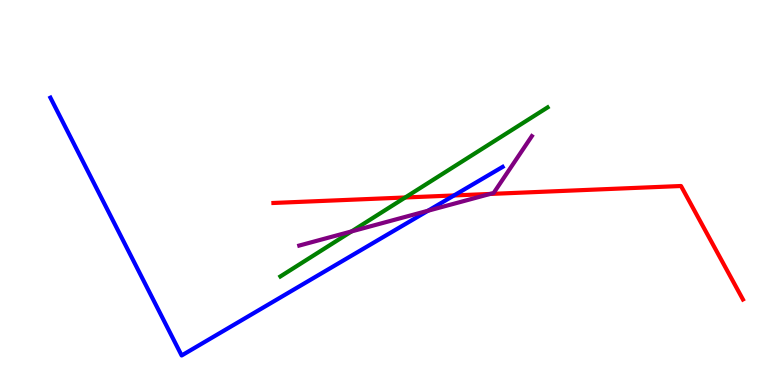[{'lines': ['blue', 'red'], 'intersections': [{'x': 5.86, 'y': 4.92}]}, {'lines': ['green', 'red'], 'intersections': [{'x': 5.23, 'y': 4.87}]}, {'lines': ['purple', 'red'], 'intersections': [{'x': 6.32, 'y': 4.96}]}, {'lines': ['blue', 'green'], 'intersections': []}, {'lines': ['blue', 'purple'], 'intersections': [{'x': 5.52, 'y': 4.53}]}, {'lines': ['green', 'purple'], 'intersections': [{'x': 4.54, 'y': 3.99}]}]